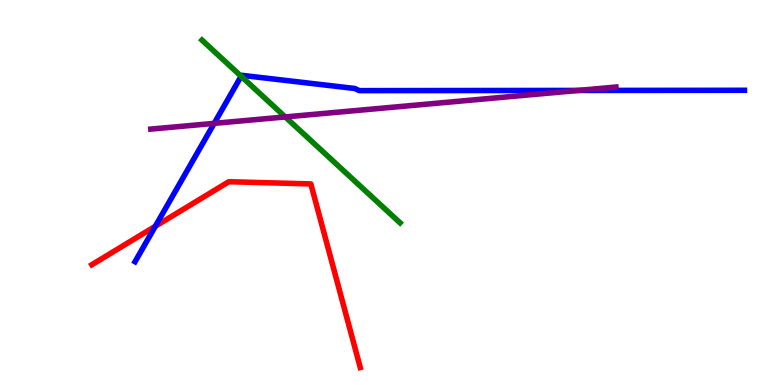[{'lines': ['blue', 'red'], 'intersections': [{'x': 2.0, 'y': 4.12}]}, {'lines': ['green', 'red'], 'intersections': []}, {'lines': ['purple', 'red'], 'intersections': []}, {'lines': ['blue', 'green'], 'intersections': [{'x': 3.11, 'y': 8.02}]}, {'lines': ['blue', 'purple'], 'intersections': [{'x': 2.76, 'y': 6.8}, {'x': 7.46, 'y': 7.65}]}, {'lines': ['green', 'purple'], 'intersections': [{'x': 3.68, 'y': 6.96}]}]